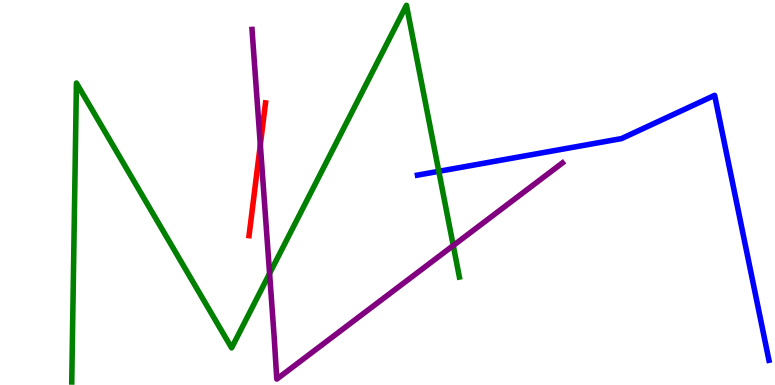[{'lines': ['blue', 'red'], 'intersections': []}, {'lines': ['green', 'red'], 'intersections': []}, {'lines': ['purple', 'red'], 'intersections': [{'x': 3.36, 'y': 6.24}]}, {'lines': ['blue', 'green'], 'intersections': [{'x': 5.66, 'y': 5.55}]}, {'lines': ['blue', 'purple'], 'intersections': []}, {'lines': ['green', 'purple'], 'intersections': [{'x': 3.48, 'y': 2.9}, {'x': 5.85, 'y': 3.62}]}]